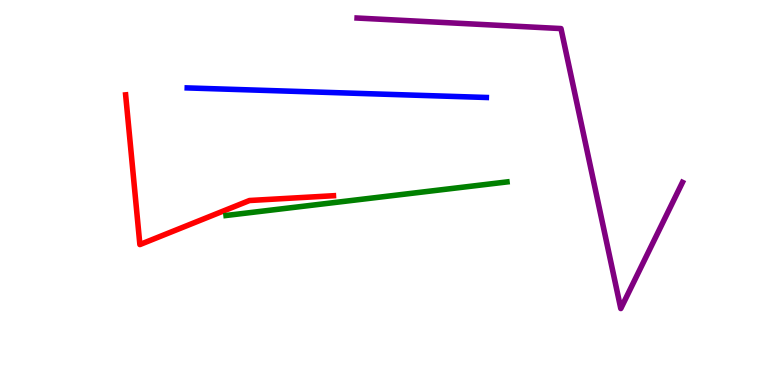[{'lines': ['blue', 'red'], 'intersections': []}, {'lines': ['green', 'red'], 'intersections': []}, {'lines': ['purple', 'red'], 'intersections': []}, {'lines': ['blue', 'green'], 'intersections': []}, {'lines': ['blue', 'purple'], 'intersections': []}, {'lines': ['green', 'purple'], 'intersections': []}]